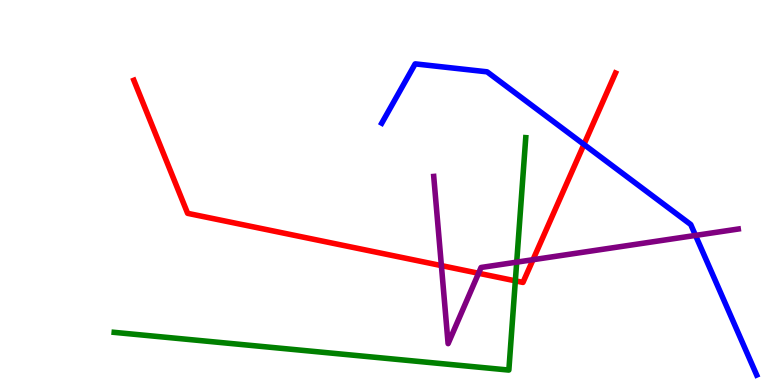[{'lines': ['blue', 'red'], 'intersections': [{'x': 7.53, 'y': 6.25}]}, {'lines': ['green', 'red'], 'intersections': [{'x': 6.65, 'y': 2.71}]}, {'lines': ['purple', 'red'], 'intersections': [{'x': 5.7, 'y': 3.1}, {'x': 6.17, 'y': 2.9}, {'x': 6.88, 'y': 3.25}]}, {'lines': ['blue', 'green'], 'intersections': []}, {'lines': ['blue', 'purple'], 'intersections': [{'x': 8.97, 'y': 3.89}]}, {'lines': ['green', 'purple'], 'intersections': [{'x': 6.67, 'y': 3.19}]}]